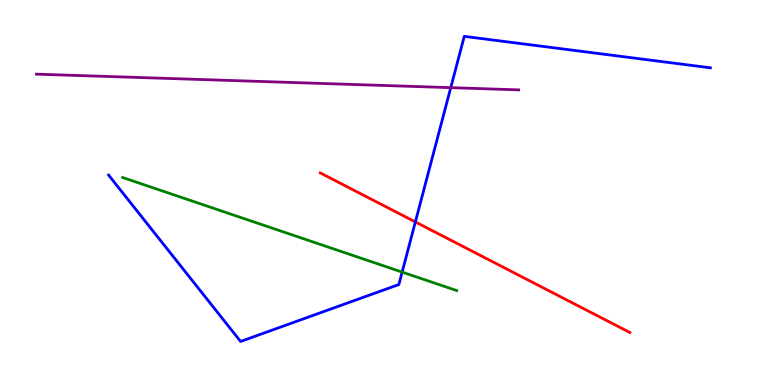[{'lines': ['blue', 'red'], 'intersections': [{'x': 5.36, 'y': 4.24}]}, {'lines': ['green', 'red'], 'intersections': []}, {'lines': ['purple', 'red'], 'intersections': []}, {'lines': ['blue', 'green'], 'intersections': [{'x': 5.19, 'y': 2.93}]}, {'lines': ['blue', 'purple'], 'intersections': [{'x': 5.82, 'y': 7.72}]}, {'lines': ['green', 'purple'], 'intersections': []}]